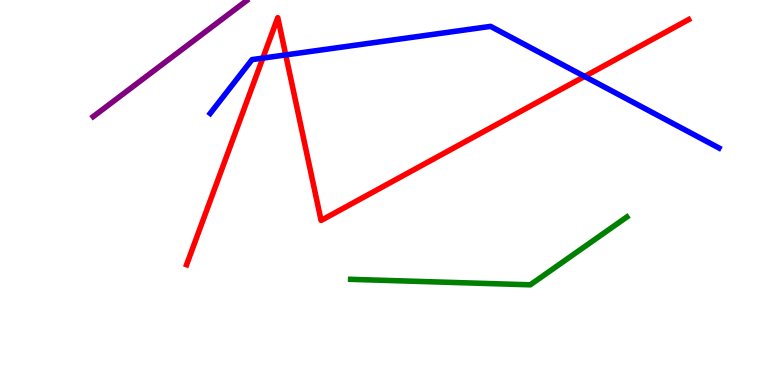[{'lines': ['blue', 'red'], 'intersections': [{'x': 3.39, 'y': 8.49}, {'x': 3.69, 'y': 8.57}, {'x': 7.54, 'y': 8.01}]}, {'lines': ['green', 'red'], 'intersections': []}, {'lines': ['purple', 'red'], 'intersections': []}, {'lines': ['blue', 'green'], 'intersections': []}, {'lines': ['blue', 'purple'], 'intersections': []}, {'lines': ['green', 'purple'], 'intersections': []}]